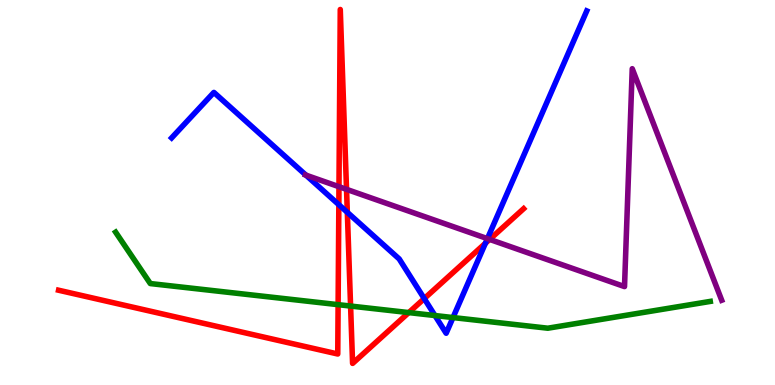[{'lines': ['blue', 'red'], 'intersections': [{'x': 4.37, 'y': 4.68}, {'x': 4.48, 'y': 4.49}, {'x': 5.47, 'y': 2.24}, {'x': 6.26, 'y': 3.68}]}, {'lines': ['green', 'red'], 'intersections': [{'x': 4.36, 'y': 2.09}, {'x': 4.52, 'y': 2.05}, {'x': 5.27, 'y': 1.88}]}, {'lines': ['purple', 'red'], 'intersections': [{'x': 4.37, 'y': 5.15}, {'x': 4.47, 'y': 5.08}, {'x': 6.32, 'y': 3.78}]}, {'lines': ['blue', 'green'], 'intersections': [{'x': 5.61, 'y': 1.8}, {'x': 5.85, 'y': 1.75}]}, {'lines': ['blue', 'purple'], 'intersections': [{'x': 3.95, 'y': 5.45}, {'x': 6.29, 'y': 3.8}]}, {'lines': ['green', 'purple'], 'intersections': []}]